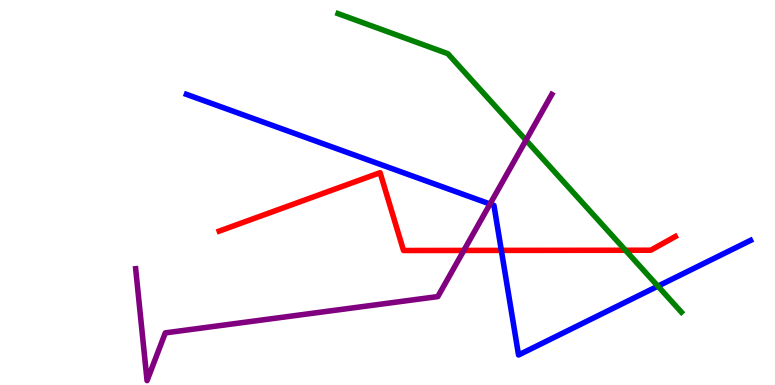[{'lines': ['blue', 'red'], 'intersections': [{'x': 6.47, 'y': 3.5}]}, {'lines': ['green', 'red'], 'intersections': [{'x': 8.07, 'y': 3.5}]}, {'lines': ['purple', 'red'], 'intersections': [{'x': 5.99, 'y': 3.5}]}, {'lines': ['blue', 'green'], 'intersections': [{'x': 8.49, 'y': 2.57}]}, {'lines': ['blue', 'purple'], 'intersections': [{'x': 6.32, 'y': 4.7}]}, {'lines': ['green', 'purple'], 'intersections': [{'x': 6.79, 'y': 6.36}]}]